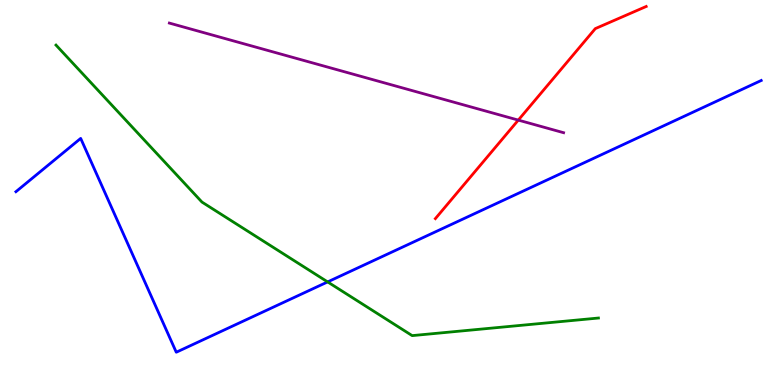[{'lines': ['blue', 'red'], 'intersections': []}, {'lines': ['green', 'red'], 'intersections': []}, {'lines': ['purple', 'red'], 'intersections': [{'x': 6.69, 'y': 6.88}]}, {'lines': ['blue', 'green'], 'intersections': [{'x': 4.23, 'y': 2.68}]}, {'lines': ['blue', 'purple'], 'intersections': []}, {'lines': ['green', 'purple'], 'intersections': []}]